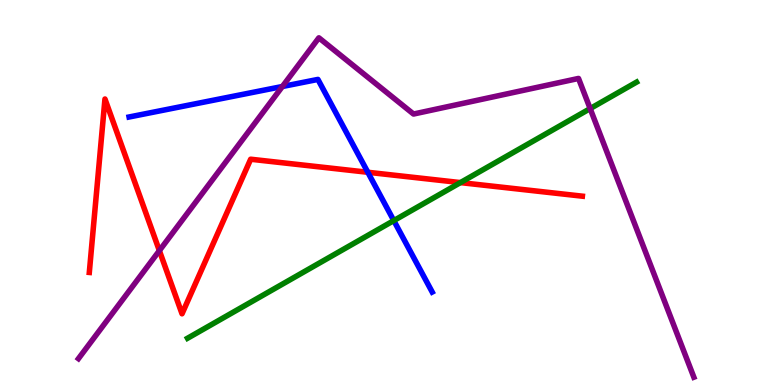[{'lines': ['blue', 'red'], 'intersections': [{'x': 4.75, 'y': 5.53}]}, {'lines': ['green', 'red'], 'intersections': [{'x': 5.94, 'y': 5.26}]}, {'lines': ['purple', 'red'], 'intersections': [{'x': 2.06, 'y': 3.49}]}, {'lines': ['blue', 'green'], 'intersections': [{'x': 5.08, 'y': 4.27}]}, {'lines': ['blue', 'purple'], 'intersections': [{'x': 3.64, 'y': 7.75}]}, {'lines': ['green', 'purple'], 'intersections': [{'x': 7.61, 'y': 7.18}]}]